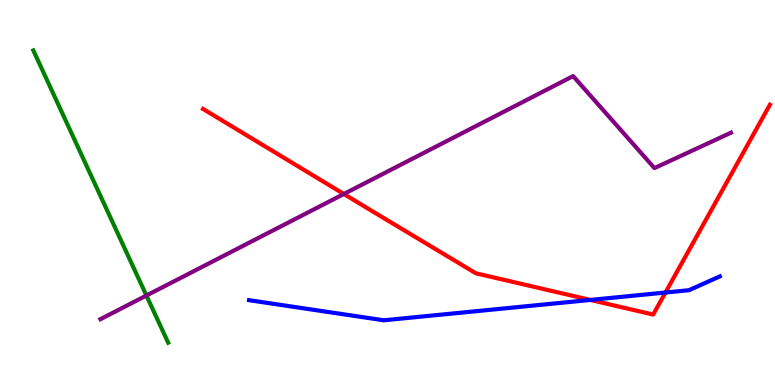[{'lines': ['blue', 'red'], 'intersections': [{'x': 7.62, 'y': 2.21}, {'x': 8.59, 'y': 2.4}]}, {'lines': ['green', 'red'], 'intersections': []}, {'lines': ['purple', 'red'], 'intersections': [{'x': 4.44, 'y': 4.96}]}, {'lines': ['blue', 'green'], 'intersections': []}, {'lines': ['blue', 'purple'], 'intersections': []}, {'lines': ['green', 'purple'], 'intersections': [{'x': 1.89, 'y': 2.32}]}]